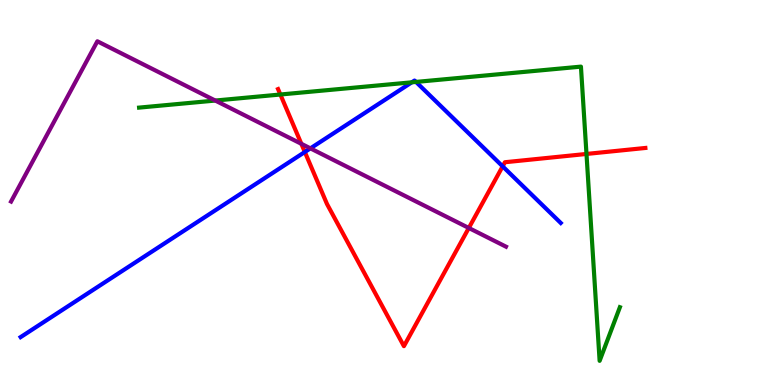[{'lines': ['blue', 'red'], 'intersections': [{'x': 3.93, 'y': 6.05}, {'x': 6.49, 'y': 5.68}]}, {'lines': ['green', 'red'], 'intersections': [{'x': 3.62, 'y': 7.55}, {'x': 7.57, 'y': 6.0}]}, {'lines': ['purple', 'red'], 'intersections': [{'x': 3.89, 'y': 6.26}, {'x': 6.05, 'y': 4.08}]}, {'lines': ['blue', 'green'], 'intersections': [{'x': 5.31, 'y': 7.86}, {'x': 5.37, 'y': 7.87}]}, {'lines': ['blue', 'purple'], 'intersections': [{'x': 4.01, 'y': 6.15}]}, {'lines': ['green', 'purple'], 'intersections': [{'x': 2.78, 'y': 7.39}]}]